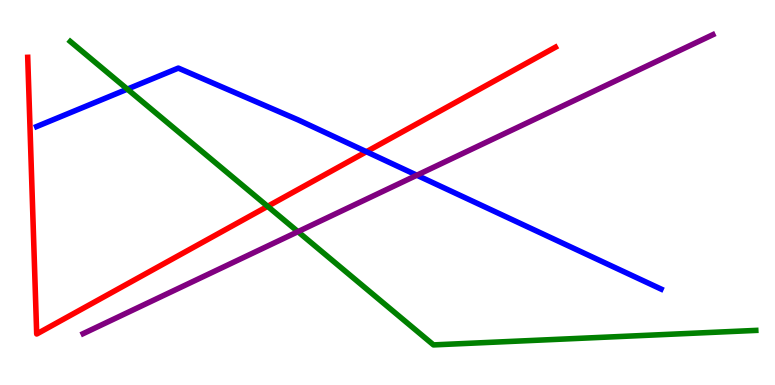[{'lines': ['blue', 'red'], 'intersections': [{'x': 4.73, 'y': 6.06}]}, {'lines': ['green', 'red'], 'intersections': [{'x': 3.45, 'y': 4.64}]}, {'lines': ['purple', 'red'], 'intersections': []}, {'lines': ['blue', 'green'], 'intersections': [{'x': 1.64, 'y': 7.68}]}, {'lines': ['blue', 'purple'], 'intersections': [{'x': 5.38, 'y': 5.45}]}, {'lines': ['green', 'purple'], 'intersections': [{'x': 3.84, 'y': 3.98}]}]